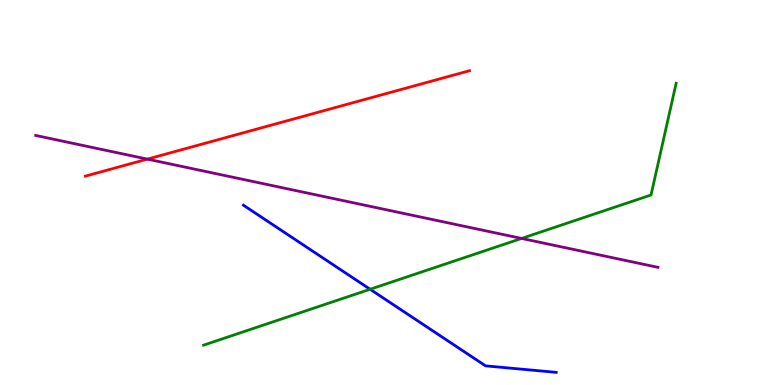[{'lines': ['blue', 'red'], 'intersections': []}, {'lines': ['green', 'red'], 'intersections': []}, {'lines': ['purple', 'red'], 'intersections': [{'x': 1.9, 'y': 5.87}]}, {'lines': ['blue', 'green'], 'intersections': [{'x': 4.78, 'y': 2.49}]}, {'lines': ['blue', 'purple'], 'intersections': []}, {'lines': ['green', 'purple'], 'intersections': [{'x': 6.73, 'y': 3.81}]}]